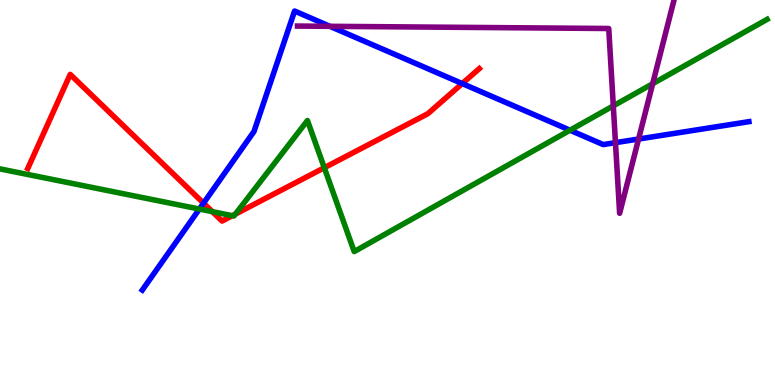[{'lines': ['blue', 'red'], 'intersections': [{'x': 2.63, 'y': 4.72}, {'x': 5.96, 'y': 7.83}]}, {'lines': ['green', 'red'], 'intersections': [{'x': 2.74, 'y': 4.5}, {'x': 3.0, 'y': 4.4}, {'x': 3.04, 'y': 4.44}, {'x': 4.18, 'y': 5.64}]}, {'lines': ['purple', 'red'], 'intersections': []}, {'lines': ['blue', 'green'], 'intersections': [{'x': 2.57, 'y': 4.57}, {'x': 7.35, 'y': 6.62}]}, {'lines': ['blue', 'purple'], 'intersections': [{'x': 4.26, 'y': 9.32}, {'x': 7.94, 'y': 6.29}, {'x': 8.24, 'y': 6.39}]}, {'lines': ['green', 'purple'], 'intersections': [{'x': 7.91, 'y': 7.25}, {'x': 8.42, 'y': 7.83}]}]